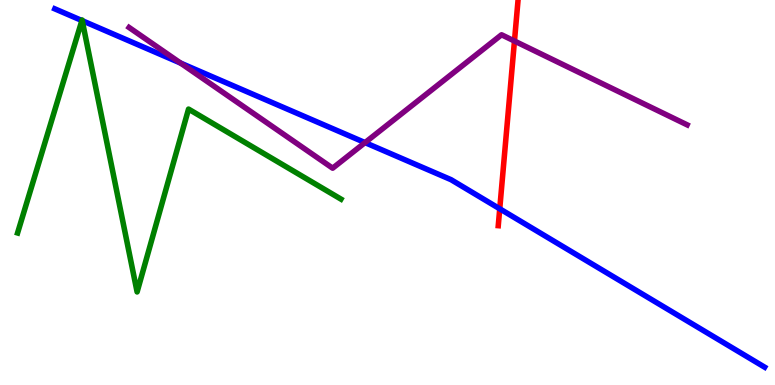[{'lines': ['blue', 'red'], 'intersections': [{'x': 6.45, 'y': 4.58}]}, {'lines': ['green', 'red'], 'intersections': []}, {'lines': ['purple', 'red'], 'intersections': [{'x': 6.64, 'y': 8.93}]}, {'lines': ['blue', 'green'], 'intersections': [{'x': 1.06, 'y': 9.47}, {'x': 1.06, 'y': 9.46}]}, {'lines': ['blue', 'purple'], 'intersections': [{'x': 2.33, 'y': 8.36}, {'x': 4.71, 'y': 6.3}]}, {'lines': ['green', 'purple'], 'intersections': []}]